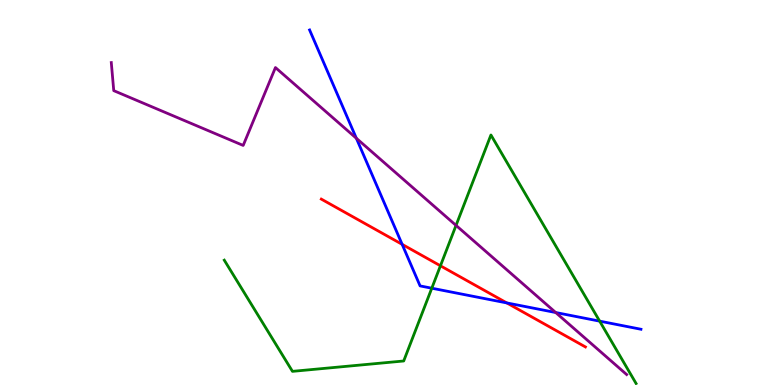[{'lines': ['blue', 'red'], 'intersections': [{'x': 5.19, 'y': 3.65}, {'x': 6.54, 'y': 2.13}]}, {'lines': ['green', 'red'], 'intersections': [{'x': 5.68, 'y': 3.1}]}, {'lines': ['purple', 'red'], 'intersections': []}, {'lines': ['blue', 'green'], 'intersections': [{'x': 5.57, 'y': 2.51}, {'x': 7.74, 'y': 1.66}]}, {'lines': ['blue', 'purple'], 'intersections': [{'x': 4.6, 'y': 6.41}, {'x': 7.17, 'y': 1.88}]}, {'lines': ['green', 'purple'], 'intersections': [{'x': 5.88, 'y': 4.15}]}]